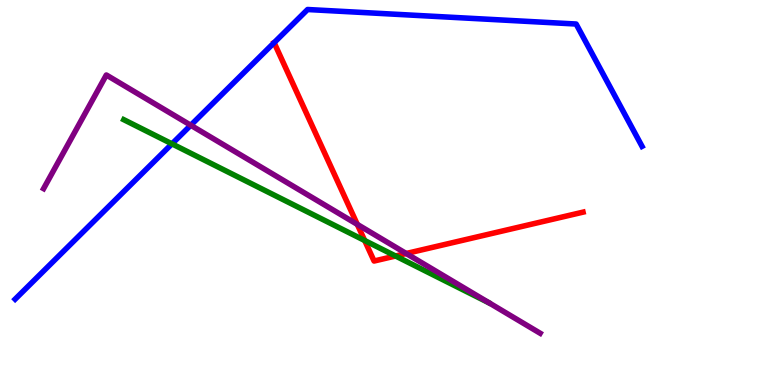[{'lines': ['blue', 'red'], 'intersections': []}, {'lines': ['green', 'red'], 'intersections': [{'x': 4.71, 'y': 3.75}, {'x': 5.1, 'y': 3.35}]}, {'lines': ['purple', 'red'], 'intersections': [{'x': 4.61, 'y': 4.17}, {'x': 5.24, 'y': 3.42}]}, {'lines': ['blue', 'green'], 'intersections': [{'x': 2.22, 'y': 6.26}]}, {'lines': ['blue', 'purple'], 'intersections': [{'x': 2.46, 'y': 6.75}]}, {'lines': ['green', 'purple'], 'intersections': []}]